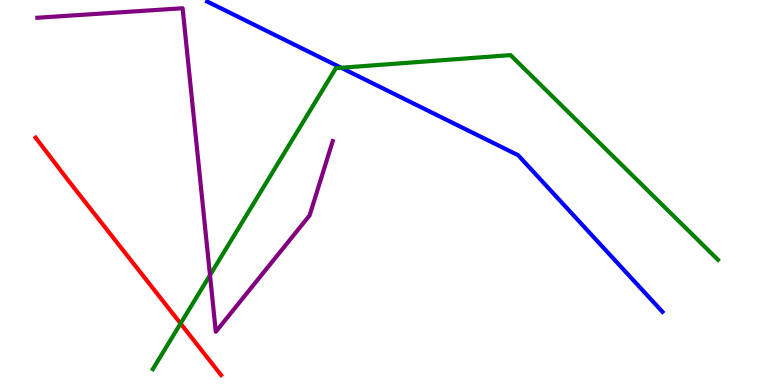[{'lines': ['blue', 'red'], 'intersections': []}, {'lines': ['green', 'red'], 'intersections': [{'x': 2.33, 'y': 1.6}]}, {'lines': ['purple', 'red'], 'intersections': []}, {'lines': ['blue', 'green'], 'intersections': [{'x': 4.4, 'y': 8.24}]}, {'lines': ['blue', 'purple'], 'intersections': []}, {'lines': ['green', 'purple'], 'intersections': [{'x': 2.71, 'y': 2.85}]}]